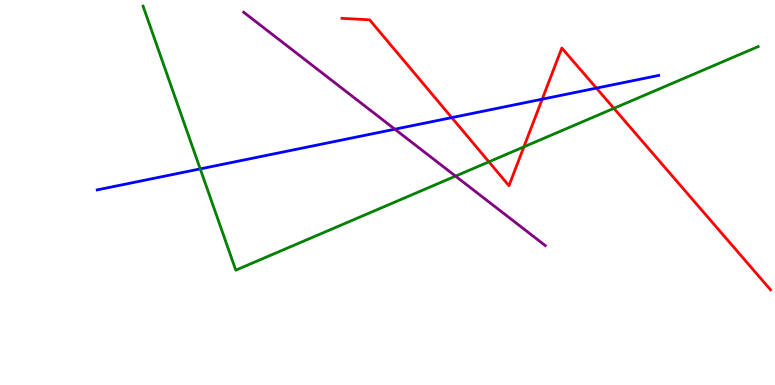[{'lines': ['blue', 'red'], 'intersections': [{'x': 5.83, 'y': 6.95}, {'x': 7.0, 'y': 7.42}, {'x': 7.7, 'y': 7.71}]}, {'lines': ['green', 'red'], 'intersections': [{'x': 6.31, 'y': 5.8}, {'x': 6.76, 'y': 6.19}, {'x': 7.92, 'y': 7.19}]}, {'lines': ['purple', 'red'], 'intersections': []}, {'lines': ['blue', 'green'], 'intersections': [{'x': 2.58, 'y': 5.61}]}, {'lines': ['blue', 'purple'], 'intersections': [{'x': 5.1, 'y': 6.64}]}, {'lines': ['green', 'purple'], 'intersections': [{'x': 5.88, 'y': 5.43}]}]